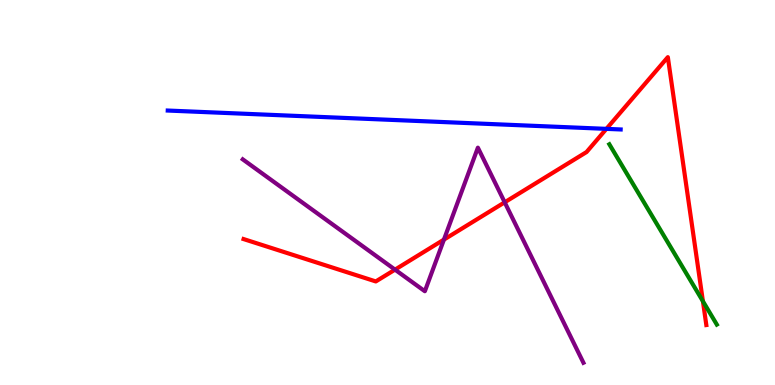[{'lines': ['blue', 'red'], 'intersections': [{'x': 7.82, 'y': 6.65}]}, {'lines': ['green', 'red'], 'intersections': [{'x': 9.07, 'y': 2.18}]}, {'lines': ['purple', 'red'], 'intersections': [{'x': 5.1, 'y': 3.0}, {'x': 5.73, 'y': 3.78}, {'x': 6.51, 'y': 4.75}]}, {'lines': ['blue', 'green'], 'intersections': []}, {'lines': ['blue', 'purple'], 'intersections': []}, {'lines': ['green', 'purple'], 'intersections': []}]